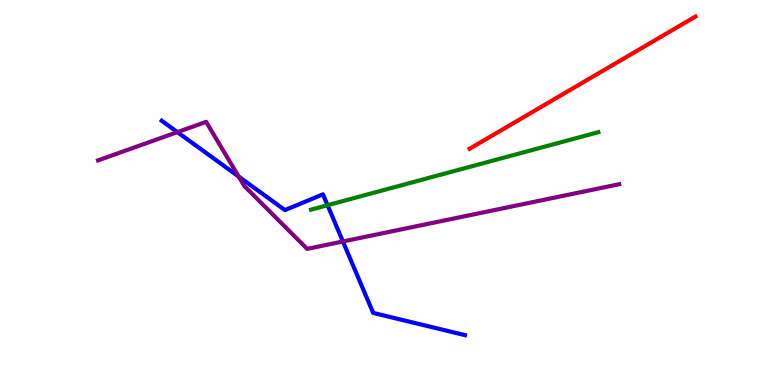[{'lines': ['blue', 'red'], 'intersections': []}, {'lines': ['green', 'red'], 'intersections': []}, {'lines': ['purple', 'red'], 'intersections': []}, {'lines': ['blue', 'green'], 'intersections': [{'x': 4.23, 'y': 4.67}]}, {'lines': ['blue', 'purple'], 'intersections': [{'x': 2.29, 'y': 6.57}, {'x': 3.08, 'y': 5.41}, {'x': 4.42, 'y': 3.73}]}, {'lines': ['green', 'purple'], 'intersections': []}]